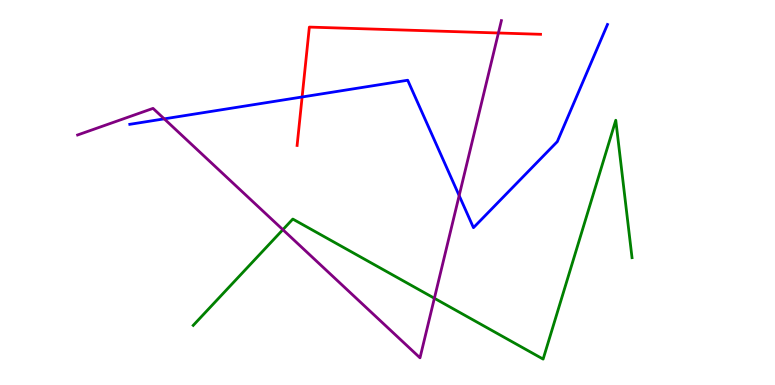[{'lines': ['blue', 'red'], 'intersections': [{'x': 3.9, 'y': 7.48}]}, {'lines': ['green', 'red'], 'intersections': []}, {'lines': ['purple', 'red'], 'intersections': [{'x': 6.43, 'y': 9.14}]}, {'lines': ['blue', 'green'], 'intersections': []}, {'lines': ['blue', 'purple'], 'intersections': [{'x': 2.12, 'y': 6.91}, {'x': 5.92, 'y': 4.92}]}, {'lines': ['green', 'purple'], 'intersections': [{'x': 3.65, 'y': 4.03}, {'x': 5.6, 'y': 2.25}]}]